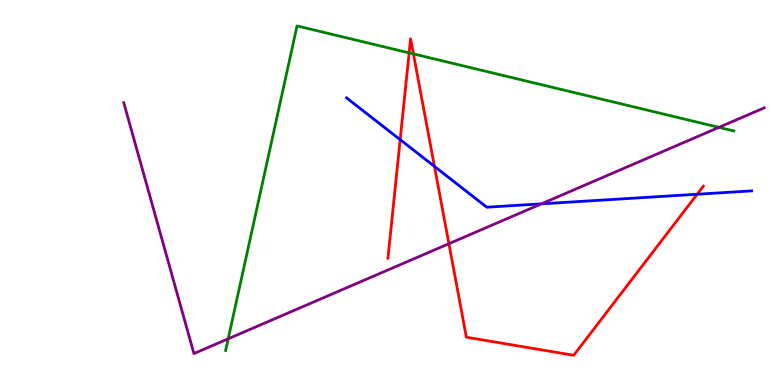[{'lines': ['blue', 'red'], 'intersections': [{'x': 5.16, 'y': 6.37}, {'x': 5.61, 'y': 5.68}, {'x': 9.0, 'y': 4.95}]}, {'lines': ['green', 'red'], 'intersections': [{'x': 5.28, 'y': 8.63}, {'x': 5.33, 'y': 8.6}]}, {'lines': ['purple', 'red'], 'intersections': [{'x': 5.79, 'y': 3.67}]}, {'lines': ['blue', 'green'], 'intersections': []}, {'lines': ['blue', 'purple'], 'intersections': [{'x': 6.99, 'y': 4.71}]}, {'lines': ['green', 'purple'], 'intersections': [{'x': 2.94, 'y': 1.2}, {'x': 9.28, 'y': 6.69}]}]